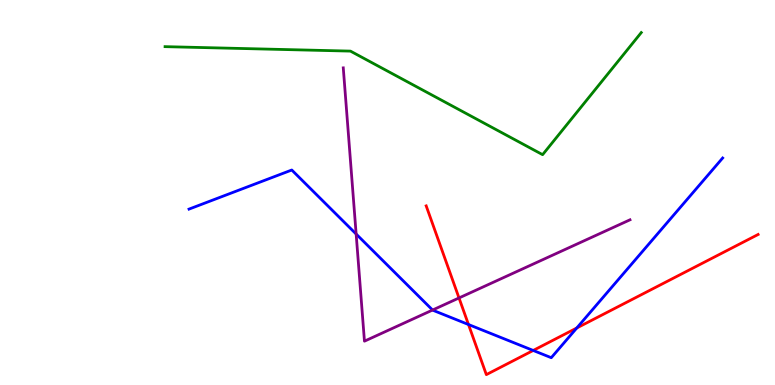[{'lines': ['blue', 'red'], 'intersections': [{'x': 6.04, 'y': 1.57}, {'x': 6.88, 'y': 0.897}, {'x': 7.44, 'y': 1.48}]}, {'lines': ['green', 'red'], 'intersections': []}, {'lines': ['purple', 'red'], 'intersections': [{'x': 5.92, 'y': 2.26}]}, {'lines': ['blue', 'green'], 'intersections': []}, {'lines': ['blue', 'purple'], 'intersections': [{'x': 4.6, 'y': 3.92}, {'x': 5.58, 'y': 1.95}]}, {'lines': ['green', 'purple'], 'intersections': []}]